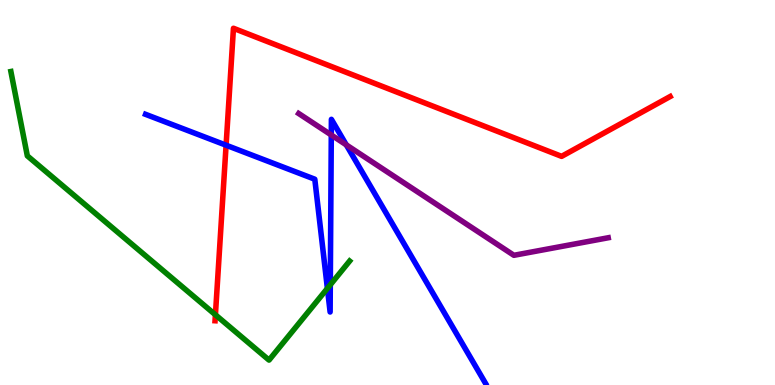[{'lines': ['blue', 'red'], 'intersections': [{'x': 2.92, 'y': 6.23}]}, {'lines': ['green', 'red'], 'intersections': [{'x': 2.78, 'y': 1.82}]}, {'lines': ['purple', 'red'], 'intersections': []}, {'lines': ['blue', 'green'], 'intersections': [{'x': 4.22, 'y': 2.51}, {'x': 4.26, 'y': 2.6}]}, {'lines': ['blue', 'purple'], 'intersections': [{'x': 4.27, 'y': 6.49}, {'x': 4.47, 'y': 6.24}]}, {'lines': ['green', 'purple'], 'intersections': []}]